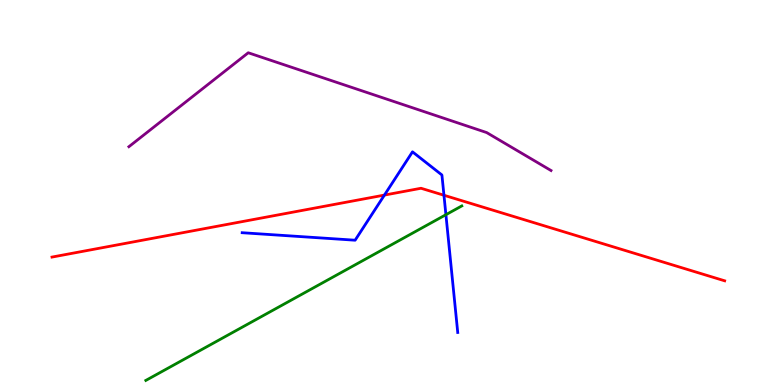[{'lines': ['blue', 'red'], 'intersections': [{'x': 4.96, 'y': 4.93}, {'x': 5.73, 'y': 4.93}]}, {'lines': ['green', 'red'], 'intersections': []}, {'lines': ['purple', 'red'], 'intersections': []}, {'lines': ['blue', 'green'], 'intersections': [{'x': 5.75, 'y': 4.42}]}, {'lines': ['blue', 'purple'], 'intersections': []}, {'lines': ['green', 'purple'], 'intersections': []}]